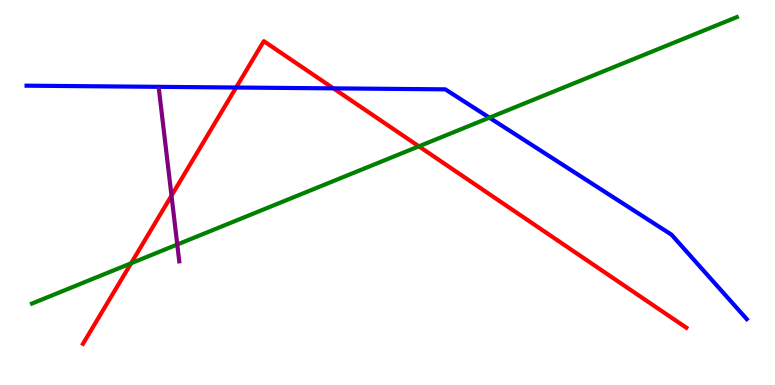[{'lines': ['blue', 'red'], 'intersections': [{'x': 3.05, 'y': 7.73}, {'x': 4.3, 'y': 7.7}]}, {'lines': ['green', 'red'], 'intersections': [{'x': 1.69, 'y': 3.16}, {'x': 5.4, 'y': 6.2}]}, {'lines': ['purple', 'red'], 'intersections': [{'x': 2.21, 'y': 4.92}]}, {'lines': ['blue', 'green'], 'intersections': [{'x': 6.31, 'y': 6.94}]}, {'lines': ['blue', 'purple'], 'intersections': []}, {'lines': ['green', 'purple'], 'intersections': [{'x': 2.29, 'y': 3.65}]}]